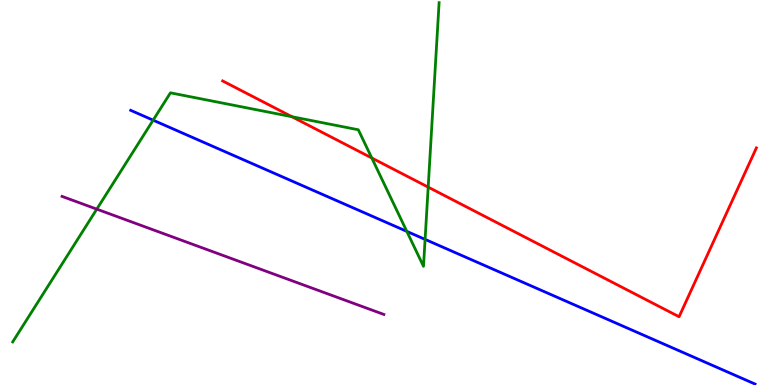[{'lines': ['blue', 'red'], 'intersections': []}, {'lines': ['green', 'red'], 'intersections': [{'x': 3.77, 'y': 6.97}, {'x': 4.8, 'y': 5.9}, {'x': 5.53, 'y': 5.14}]}, {'lines': ['purple', 'red'], 'intersections': []}, {'lines': ['blue', 'green'], 'intersections': [{'x': 1.98, 'y': 6.88}, {'x': 5.25, 'y': 3.99}, {'x': 5.49, 'y': 3.78}]}, {'lines': ['blue', 'purple'], 'intersections': []}, {'lines': ['green', 'purple'], 'intersections': [{'x': 1.25, 'y': 4.57}]}]